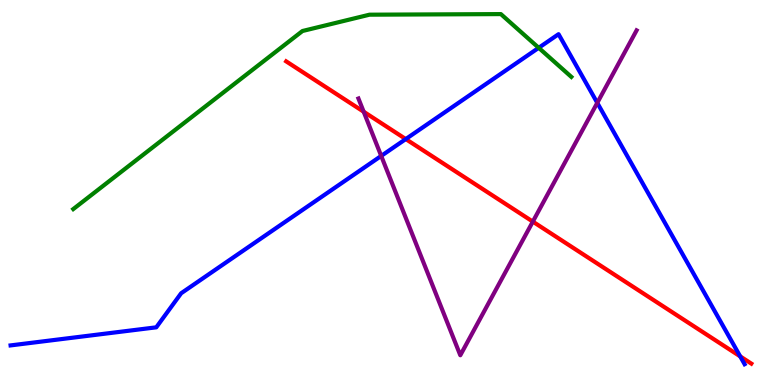[{'lines': ['blue', 'red'], 'intersections': [{'x': 5.24, 'y': 6.39}, {'x': 9.55, 'y': 0.744}]}, {'lines': ['green', 'red'], 'intersections': []}, {'lines': ['purple', 'red'], 'intersections': [{'x': 4.69, 'y': 7.1}, {'x': 6.88, 'y': 4.24}]}, {'lines': ['blue', 'green'], 'intersections': [{'x': 6.95, 'y': 8.76}]}, {'lines': ['blue', 'purple'], 'intersections': [{'x': 4.92, 'y': 5.95}, {'x': 7.71, 'y': 7.33}]}, {'lines': ['green', 'purple'], 'intersections': []}]